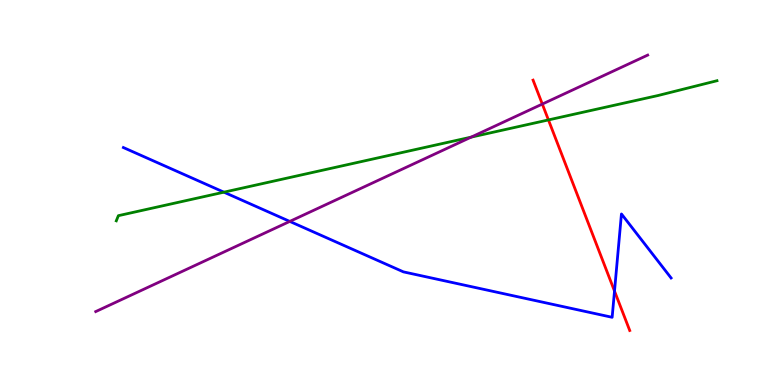[{'lines': ['blue', 'red'], 'intersections': [{'x': 7.93, 'y': 2.44}]}, {'lines': ['green', 'red'], 'intersections': [{'x': 7.08, 'y': 6.89}]}, {'lines': ['purple', 'red'], 'intersections': [{'x': 7.0, 'y': 7.3}]}, {'lines': ['blue', 'green'], 'intersections': [{'x': 2.89, 'y': 5.01}]}, {'lines': ['blue', 'purple'], 'intersections': [{'x': 3.74, 'y': 4.25}]}, {'lines': ['green', 'purple'], 'intersections': [{'x': 6.08, 'y': 6.44}]}]